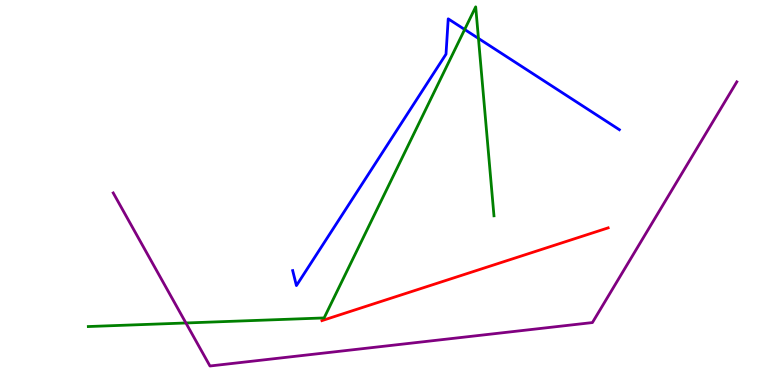[{'lines': ['blue', 'red'], 'intersections': []}, {'lines': ['green', 'red'], 'intersections': []}, {'lines': ['purple', 'red'], 'intersections': []}, {'lines': ['blue', 'green'], 'intersections': [{'x': 6.0, 'y': 9.23}, {'x': 6.17, 'y': 9.0}]}, {'lines': ['blue', 'purple'], 'intersections': []}, {'lines': ['green', 'purple'], 'intersections': [{'x': 2.4, 'y': 1.61}]}]